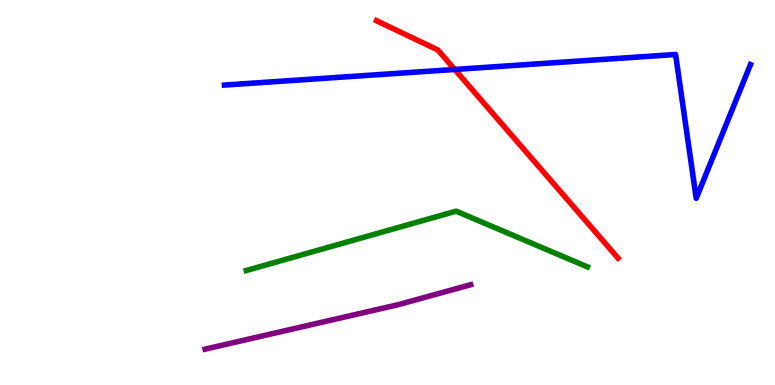[{'lines': ['blue', 'red'], 'intersections': [{'x': 5.87, 'y': 8.2}]}, {'lines': ['green', 'red'], 'intersections': []}, {'lines': ['purple', 'red'], 'intersections': []}, {'lines': ['blue', 'green'], 'intersections': []}, {'lines': ['blue', 'purple'], 'intersections': []}, {'lines': ['green', 'purple'], 'intersections': []}]